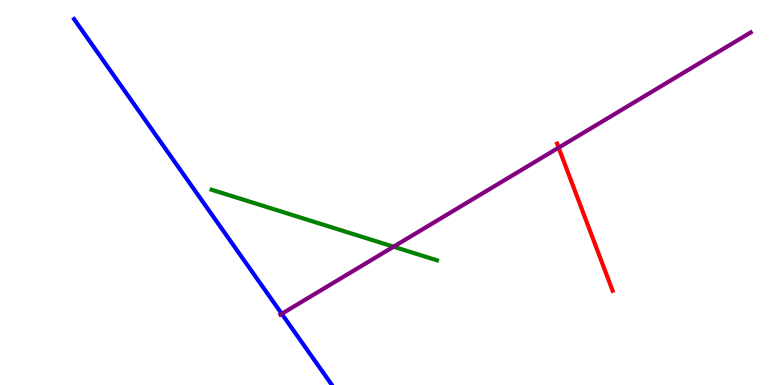[{'lines': ['blue', 'red'], 'intersections': []}, {'lines': ['green', 'red'], 'intersections': []}, {'lines': ['purple', 'red'], 'intersections': [{'x': 7.21, 'y': 6.16}]}, {'lines': ['blue', 'green'], 'intersections': []}, {'lines': ['blue', 'purple'], 'intersections': [{'x': 3.64, 'y': 1.85}]}, {'lines': ['green', 'purple'], 'intersections': [{'x': 5.08, 'y': 3.59}]}]